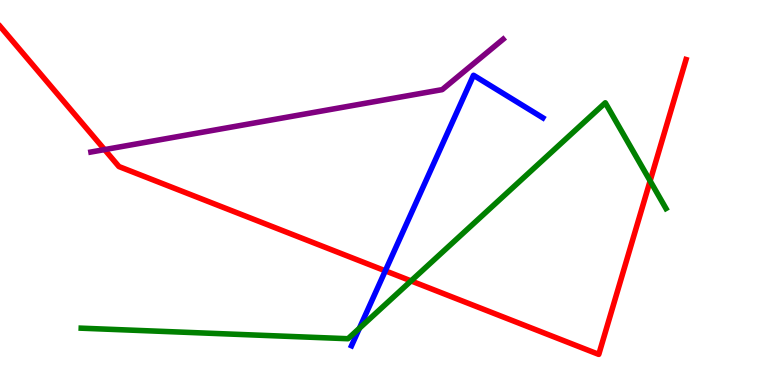[{'lines': ['blue', 'red'], 'intersections': [{'x': 4.97, 'y': 2.97}]}, {'lines': ['green', 'red'], 'intersections': [{'x': 5.3, 'y': 2.7}, {'x': 8.39, 'y': 5.3}]}, {'lines': ['purple', 'red'], 'intersections': [{'x': 1.35, 'y': 6.11}]}, {'lines': ['blue', 'green'], 'intersections': [{'x': 4.64, 'y': 1.47}]}, {'lines': ['blue', 'purple'], 'intersections': []}, {'lines': ['green', 'purple'], 'intersections': []}]